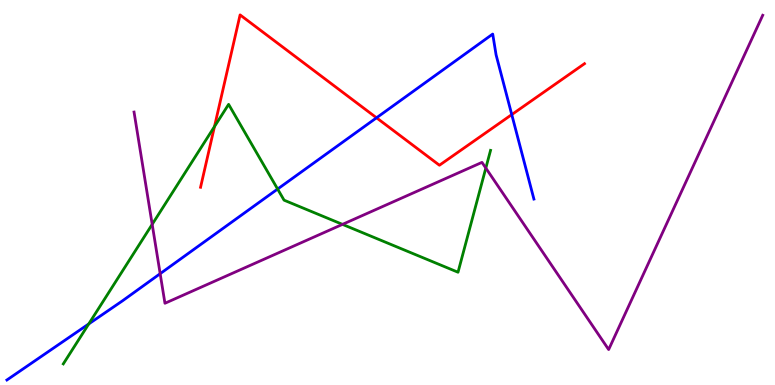[{'lines': ['blue', 'red'], 'intersections': [{'x': 4.86, 'y': 6.94}, {'x': 6.6, 'y': 7.02}]}, {'lines': ['green', 'red'], 'intersections': [{'x': 2.77, 'y': 6.71}]}, {'lines': ['purple', 'red'], 'intersections': []}, {'lines': ['blue', 'green'], 'intersections': [{'x': 1.15, 'y': 1.59}, {'x': 3.58, 'y': 5.09}]}, {'lines': ['blue', 'purple'], 'intersections': [{'x': 2.07, 'y': 2.89}]}, {'lines': ['green', 'purple'], 'intersections': [{'x': 1.96, 'y': 4.17}, {'x': 4.42, 'y': 4.17}, {'x': 6.27, 'y': 5.63}]}]